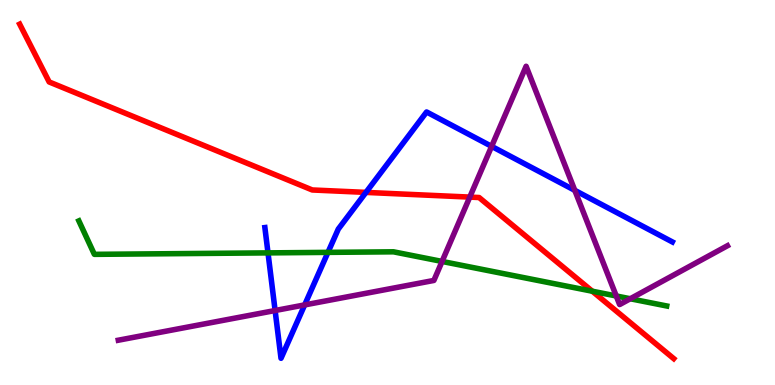[{'lines': ['blue', 'red'], 'intersections': [{'x': 4.72, 'y': 5.0}]}, {'lines': ['green', 'red'], 'intersections': [{'x': 7.64, 'y': 2.44}]}, {'lines': ['purple', 'red'], 'intersections': [{'x': 6.06, 'y': 4.88}]}, {'lines': ['blue', 'green'], 'intersections': [{'x': 3.46, 'y': 3.43}, {'x': 4.23, 'y': 3.44}]}, {'lines': ['blue', 'purple'], 'intersections': [{'x': 3.55, 'y': 1.93}, {'x': 3.93, 'y': 2.08}, {'x': 6.34, 'y': 6.2}, {'x': 7.42, 'y': 5.06}]}, {'lines': ['green', 'purple'], 'intersections': [{'x': 5.7, 'y': 3.21}, {'x': 7.95, 'y': 2.31}, {'x': 8.13, 'y': 2.24}]}]